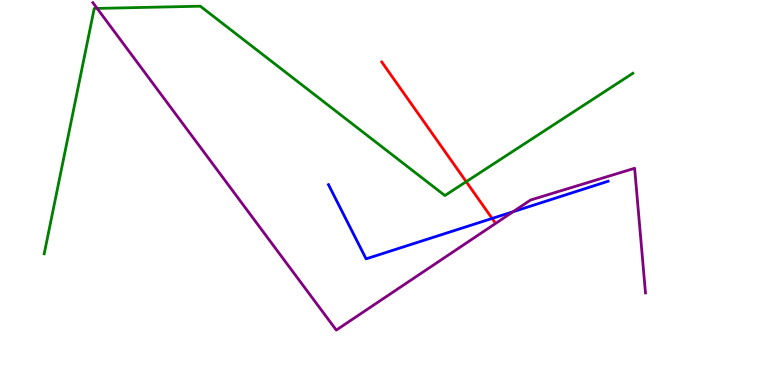[{'lines': ['blue', 'red'], 'intersections': [{'x': 6.35, 'y': 4.33}]}, {'lines': ['green', 'red'], 'intersections': [{'x': 6.02, 'y': 5.28}]}, {'lines': ['purple', 'red'], 'intersections': []}, {'lines': ['blue', 'green'], 'intersections': []}, {'lines': ['blue', 'purple'], 'intersections': [{'x': 6.62, 'y': 4.5}]}, {'lines': ['green', 'purple'], 'intersections': [{'x': 1.25, 'y': 9.78}]}]